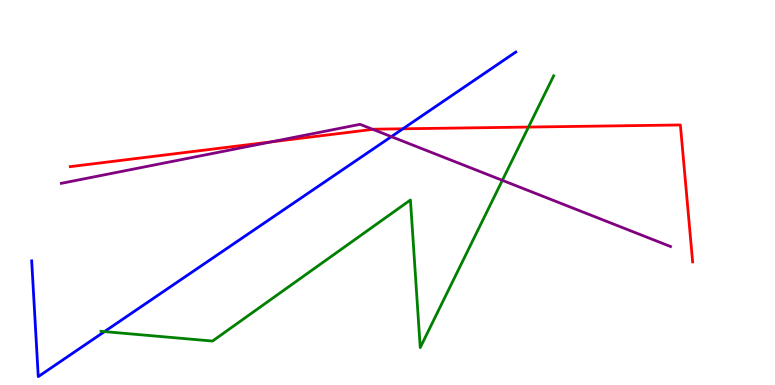[{'lines': ['blue', 'red'], 'intersections': [{'x': 5.2, 'y': 6.65}]}, {'lines': ['green', 'red'], 'intersections': [{'x': 6.82, 'y': 6.7}]}, {'lines': ['purple', 'red'], 'intersections': [{'x': 3.5, 'y': 6.31}, {'x': 4.81, 'y': 6.64}]}, {'lines': ['blue', 'green'], 'intersections': [{'x': 1.35, 'y': 1.39}]}, {'lines': ['blue', 'purple'], 'intersections': [{'x': 5.05, 'y': 6.45}]}, {'lines': ['green', 'purple'], 'intersections': [{'x': 6.48, 'y': 5.32}]}]